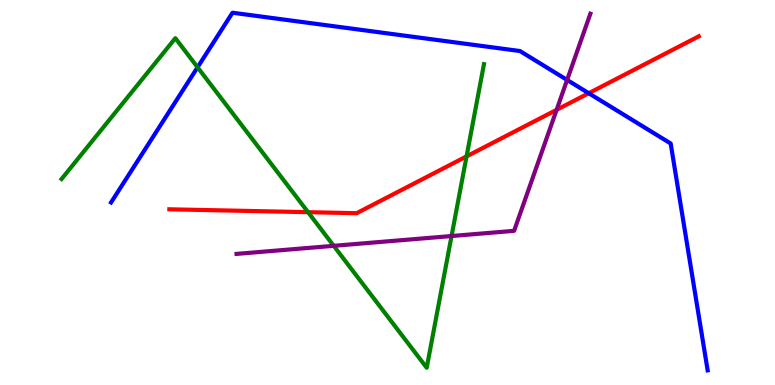[{'lines': ['blue', 'red'], 'intersections': [{'x': 7.6, 'y': 7.58}]}, {'lines': ['green', 'red'], 'intersections': [{'x': 3.97, 'y': 4.49}, {'x': 6.02, 'y': 5.94}]}, {'lines': ['purple', 'red'], 'intersections': [{'x': 7.18, 'y': 7.15}]}, {'lines': ['blue', 'green'], 'intersections': [{'x': 2.55, 'y': 8.25}]}, {'lines': ['blue', 'purple'], 'intersections': [{'x': 7.32, 'y': 7.92}]}, {'lines': ['green', 'purple'], 'intersections': [{'x': 4.31, 'y': 3.61}, {'x': 5.83, 'y': 3.87}]}]